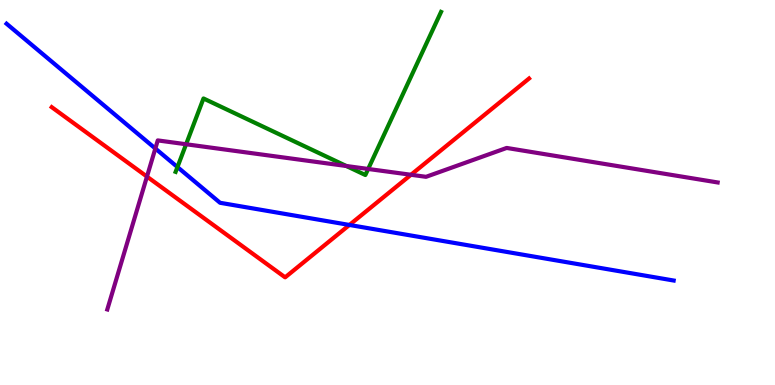[{'lines': ['blue', 'red'], 'intersections': [{'x': 4.51, 'y': 4.16}]}, {'lines': ['green', 'red'], 'intersections': []}, {'lines': ['purple', 'red'], 'intersections': [{'x': 1.9, 'y': 5.41}, {'x': 5.3, 'y': 5.46}]}, {'lines': ['blue', 'green'], 'intersections': [{'x': 2.29, 'y': 5.66}]}, {'lines': ['blue', 'purple'], 'intersections': [{'x': 2.0, 'y': 6.14}]}, {'lines': ['green', 'purple'], 'intersections': [{'x': 2.4, 'y': 6.25}, {'x': 4.47, 'y': 5.69}, {'x': 4.75, 'y': 5.61}]}]